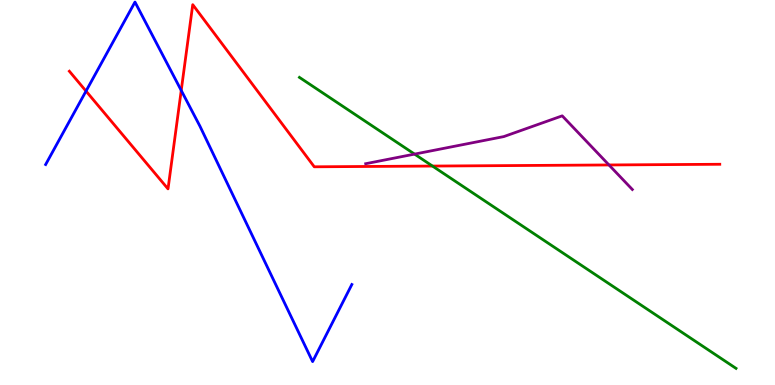[{'lines': ['blue', 'red'], 'intersections': [{'x': 1.11, 'y': 7.63}, {'x': 2.34, 'y': 7.65}]}, {'lines': ['green', 'red'], 'intersections': [{'x': 5.58, 'y': 5.69}]}, {'lines': ['purple', 'red'], 'intersections': [{'x': 7.86, 'y': 5.72}]}, {'lines': ['blue', 'green'], 'intersections': []}, {'lines': ['blue', 'purple'], 'intersections': []}, {'lines': ['green', 'purple'], 'intersections': [{'x': 5.35, 'y': 6.0}]}]